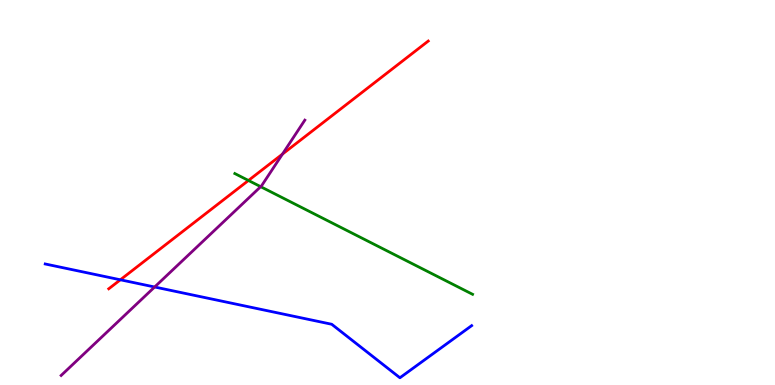[{'lines': ['blue', 'red'], 'intersections': [{'x': 1.55, 'y': 2.73}]}, {'lines': ['green', 'red'], 'intersections': [{'x': 3.21, 'y': 5.31}]}, {'lines': ['purple', 'red'], 'intersections': [{'x': 3.64, 'y': 6.0}]}, {'lines': ['blue', 'green'], 'intersections': []}, {'lines': ['blue', 'purple'], 'intersections': [{'x': 2.0, 'y': 2.55}]}, {'lines': ['green', 'purple'], 'intersections': [{'x': 3.36, 'y': 5.15}]}]